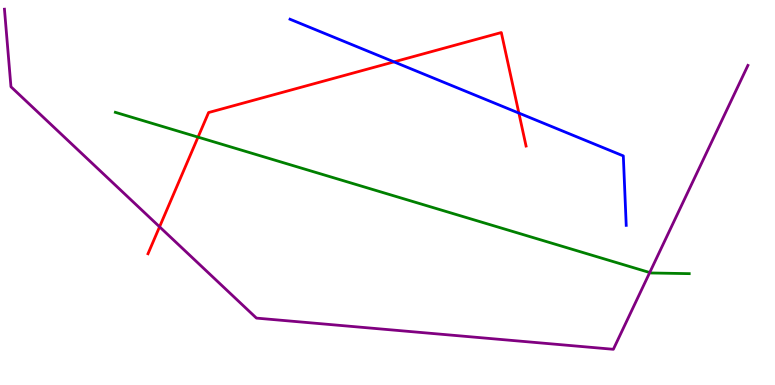[{'lines': ['blue', 'red'], 'intersections': [{'x': 5.08, 'y': 8.39}, {'x': 6.7, 'y': 7.06}]}, {'lines': ['green', 'red'], 'intersections': [{'x': 2.56, 'y': 6.44}]}, {'lines': ['purple', 'red'], 'intersections': [{'x': 2.06, 'y': 4.11}]}, {'lines': ['blue', 'green'], 'intersections': []}, {'lines': ['blue', 'purple'], 'intersections': []}, {'lines': ['green', 'purple'], 'intersections': [{'x': 8.38, 'y': 2.92}]}]